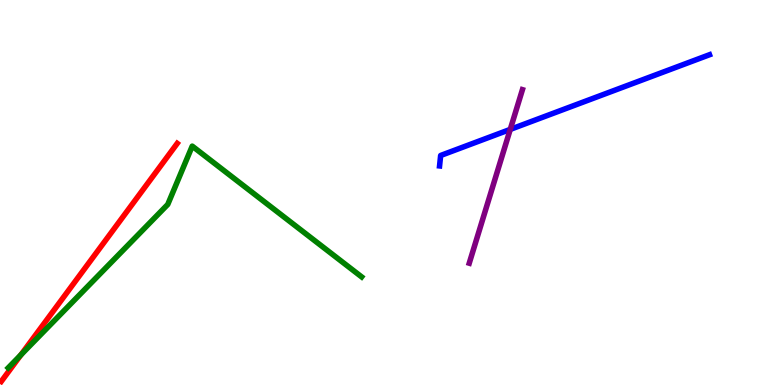[{'lines': ['blue', 'red'], 'intersections': []}, {'lines': ['green', 'red'], 'intersections': [{'x': 0.27, 'y': 0.783}]}, {'lines': ['purple', 'red'], 'intersections': []}, {'lines': ['blue', 'green'], 'intersections': []}, {'lines': ['blue', 'purple'], 'intersections': [{'x': 6.58, 'y': 6.64}]}, {'lines': ['green', 'purple'], 'intersections': []}]